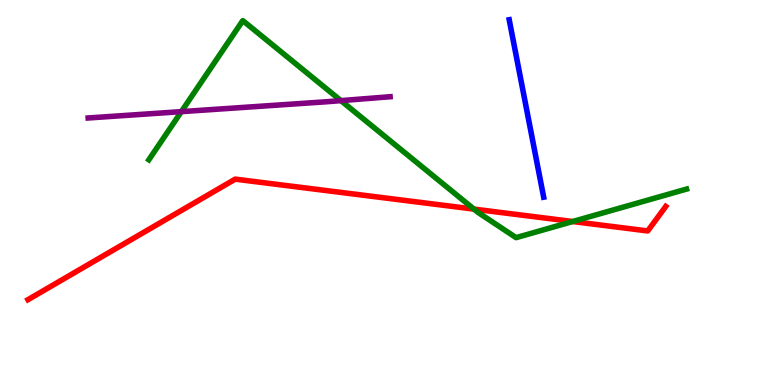[{'lines': ['blue', 'red'], 'intersections': []}, {'lines': ['green', 'red'], 'intersections': [{'x': 6.12, 'y': 4.57}, {'x': 7.39, 'y': 4.25}]}, {'lines': ['purple', 'red'], 'intersections': []}, {'lines': ['blue', 'green'], 'intersections': []}, {'lines': ['blue', 'purple'], 'intersections': []}, {'lines': ['green', 'purple'], 'intersections': [{'x': 2.34, 'y': 7.1}, {'x': 4.4, 'y': 7.39}]}]